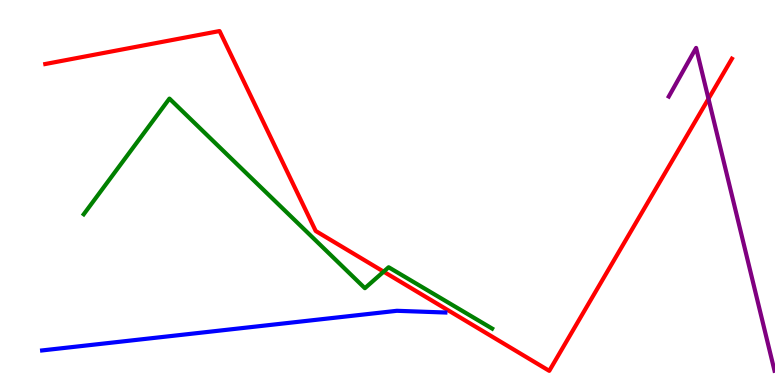[{'lines': ['blue', 'red'], 'intersections': []}, {'lines': ['green', 'red'], 'intersections': [{'x': 4.95, 'y': 2.94}]}, {'lines': ['purple', 'red'], 'intersections': [{'x': 9.14, 'y': 7.43}]}, {'lines': ['blue', 'green'], 'intersections': []}, {'lines': ['blue', 'purple'], 'intersections': []}, {'lines': ['green', 'purple'], 'intersections': []}]